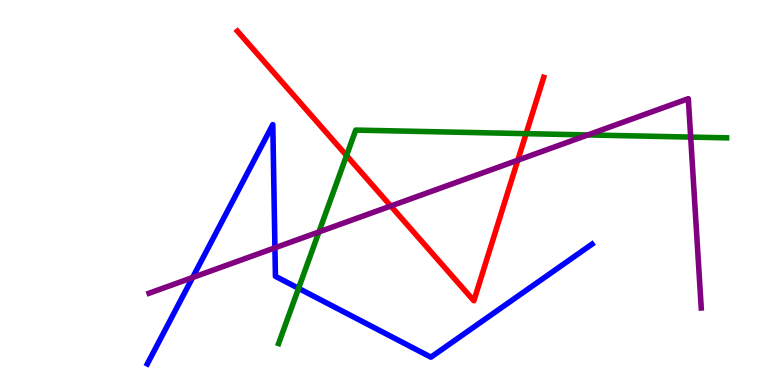[{'lines': ['blue', 'red'], 'intersections': []}, {'lines': ['green', 'red'], 'intersections': [{'x': 4.47, 'y': 5.96}, {'x': 6.79, 'y': 6.53}]}, {'lines': ['purple', 'red'], 'intersections': [{'x': 5.04, 'y': 4.65}, {'x': 6.68, 'y': 5.84}]}, {'lines': ['blue', 'green'], 'intersections': [{'x': 3.85, 'y': 2.51}]}, {'lines': ['blue', 'purple'], 'intersections': [{'x': 2.49, 'y': 2.79}, {'x': 3.55, 'y': 3.56}]}, {'lines': ['green', 'purple'], 'intersections': [{'x': 4.12, 'y': 3.98}, {'x': 7.58, 'y': 6.5}, {'x': 8.91, 'y': 6.44}]}]